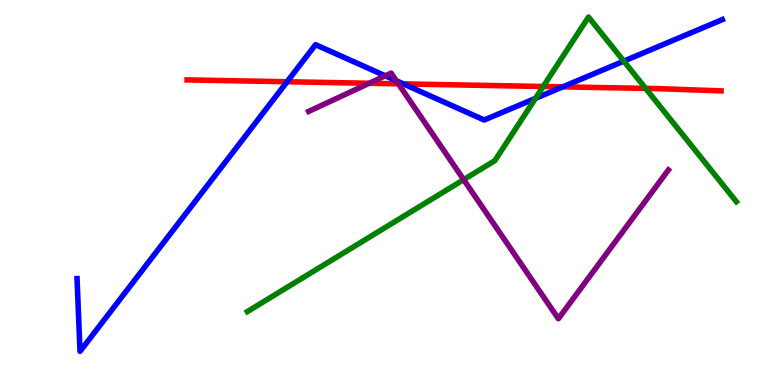[{'lines': ['blue', 'red'], 'intersections': [{'x': 3.7, 'y': 7.88}, {'x': 5.2, 'y': 7.82}, {'x': 7.26, 'y': 7.74}]}, {'lines': ['green', 'red'], 'intersections': [{'x': 7.01, 'y': 7.75}, {'x': 8.33, 'y': 7.7}]}, {'lines': ['purple', 'red'], 'intersections': [{'x': 4.76, 'y': 7.84}, {'x': 5.14, 'y': 7.82}]}, {'lines': ['blue', 'green'], 'intersections': [{'x': 6.91, 'y': 7.44}, {'x': 8.05, 'y': 8.41}]}, {'lines': ['blue', 'purple'], 'intersections': [{'x': 4.97, 'y': 8.03}, {'x': 5.11, 'y': 7.9}]}, {'lines': ['green', 'purple'], 'intersections': [{'x': 5.98, 'y': 5.33}]}]